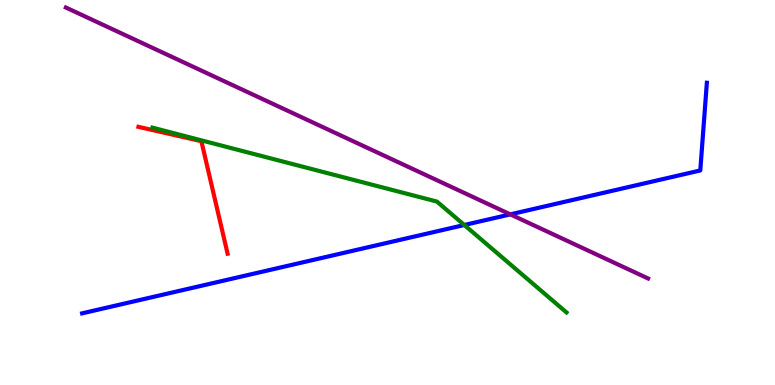[{'lines': ['blue', 'red'], 'intersections': []}, {'lines': ['green', 'red'], 'intersections': []}, {'lines': ['purple', 'red'], 'intersections': []}, {'lines': ['blue', 'green'], 'intersections': [{'x': 5.99, 'y': 4.16}]}, {'lines': ['blue', 'purple'], 'intersections': [{'x': 6.58, 'y': 4.43}]}, {'lines': ['green', 'purple'], 'intersections': []}]